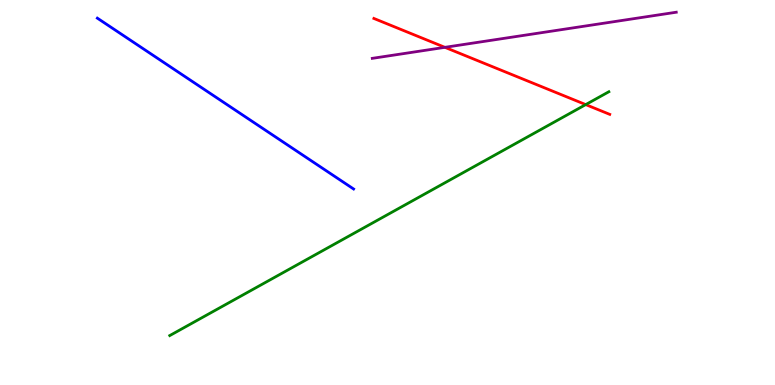[{'lines': ['blue', 'red'], 'intersections': []}, {'lines': ['green', 'red'], 'intersections': [{'x': 7.56, 'y': 7.28}]}, {'lines': ['purple', 'red'], 'intersections': [{'x': 5.74, 'y': 8.77}]}, {'lines': ['blue', 'green'], 'intersections': []}, {'lines': ['blue', 'purple'], 'intersections': []}, {'lines': ['green', 'purple'], 'intersections': []}]